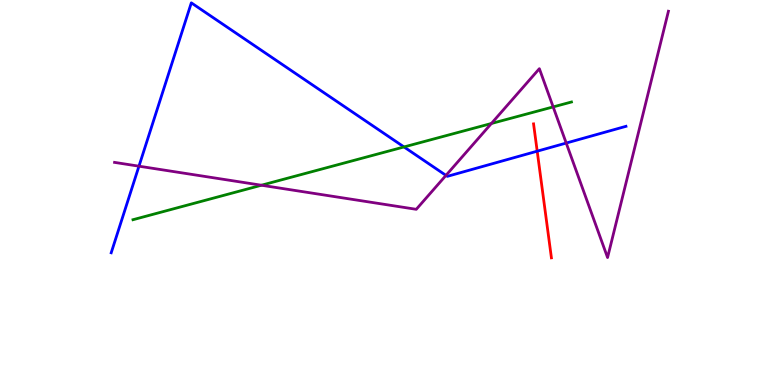[{'lines': ['blue', 'red'], 'intersections': [{'x': 6.93, 'y': 6.07}]}, {'lines': ['green', 'red'], 'intersections': []}, {'lines': ['purple', 'red'], 'intersections': []}, {'lines': ['blue', 'green'], 'intersections': [{'x': 5.21, 'y': 6.18}]}, {'lines': ['blue', 'purple'], 'intersections': [{'x': 1.79, 'y': 5.68}, {'x': 5.75, 'y': 5.44}, {'x': 7.31, 'y': 6.28}]}, {'lines': ['green', 'purple'], 'intersections': [{'x': 3.37, 'y': 5.19}, {'x': 6.34, 'y': 6.79}, {'x': 7.14, 'y': 7.22}]}]